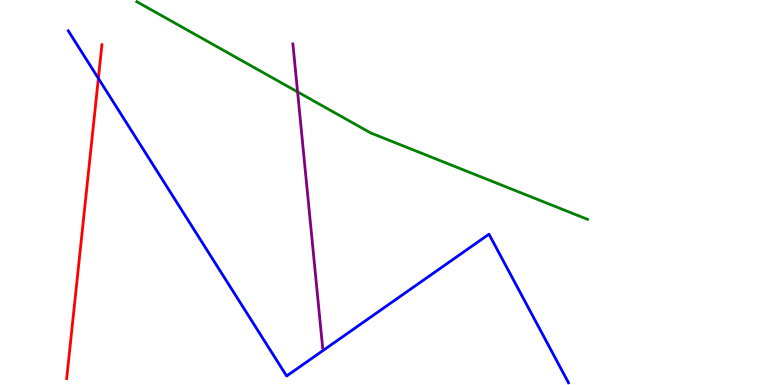[{'lines': ['blue', 'red'], 'intersections': [{'x': 1.27, 'y': 7.96}]}, {'lines': ['green', 'red'], 'intersections': []}, {'lines': ['purple', 'red'], 'intersections': []}, {'lines': ['blue', 'green'], 'intersections': []}, {'lines': ['blue', 'purple'], 'intersections': []}, {'lines': ['green', 'purple'], 'intersections': [{'x': 3.84, 'y': 7.61}]}]